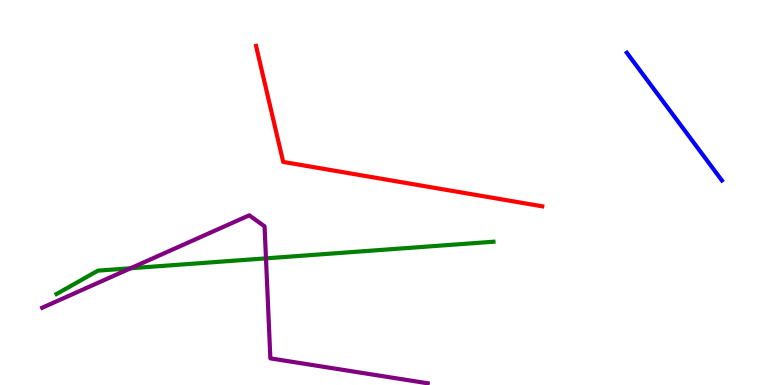[{'lines': ['blue', 'red'], 'intersections': []}, {'lines': ['green', 'red'], 'intersections': []}, {'lines': ['purple', 'red'], 'intersections': []}, {'lines': ['blue', 'green'], 'intersections': []}, {'lines': ['blue', 'purple'], 'intersections': []}, {'lines': ['green', 'purple'], 'intersections': [{'x': 1.69, 'y': 3.03}, {'x': 3.43, 'y': 3.29}]}]